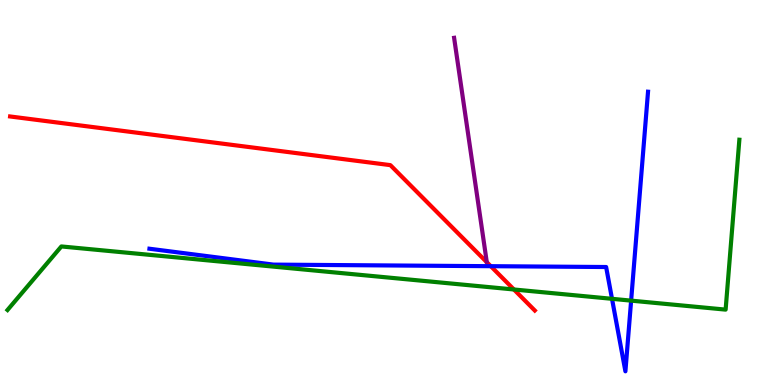[{'lines': ['blue', 'red'], 'intersections': [{'x': 6.33, 'y': 3.09}]}, {'lines': ['green', 'red'], 'intersections': [{'x': 6.63, 'y': 2.48}]}, {'lines': ['purple', 'red'], 'intersections': []}, {'lines': ['blue', 'green'], 'intersections': [{'x': 7.9, 'y': 2.24}, {'x': 8.14, 'y': 2.19}]}, {'lines': ['blue', 'purple'], 'intersections': []}, {'lines': ['green', 'purple'], 'intersections': []}]